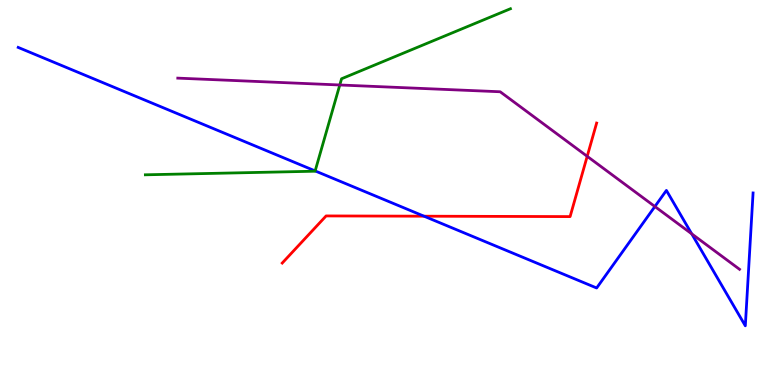[{'lines': ['blue', 'red'], 'intersections': [{'x': 5.47, 'y': 4.38}]}, {'lines': ['green', 'red'], 'intersections': []}, {'lines': ['purple', 'red'], 'intersections': [{'x': 7.58, 'y': 5.94}]}, {'lines': ['blue', 'green'], 'intersections': [{'x': 4.07, 'y': 5.56}]}, {'lines': ['blue', 'purple'], 'intersections': [{'x': 8.45, 'y': 4.64}, {'x': 8.93, 'y': 3.93}]}, {'lines': ['green', 'purple'], 'intersections': [{'x': 4.38, 'y': 7.79}]}]